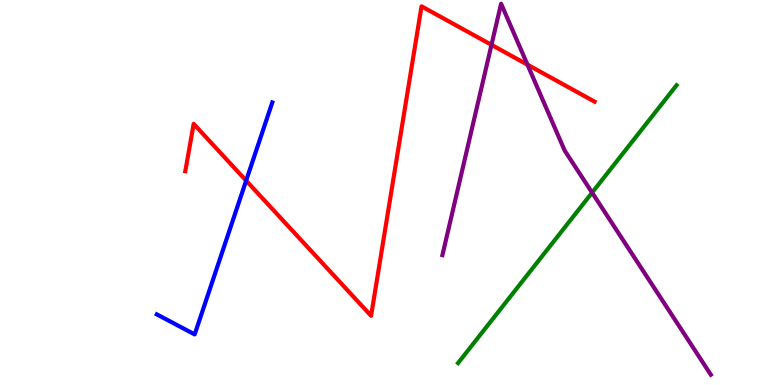[{'lines': ['blue', 'red'], 'intersections': [{'x': 3.18, 'y': 5.31}]}, {'lines': ['green', 'red'], 'intersections': []}, {'lines': ['purple', 'red'], 'intersections': [{'x': 6.34, 'y': 8.83}, {'x': 6.81, 'y': 8.32}]}, {'lines': ['blue', 'green'], 'intersections': []}, {'lines': ['blue', 'purple'], 'intersections': []}, {'lines': ['green', 'purple'], 'intersections': [{'x': 7.64, 'y': 5.0}]}]